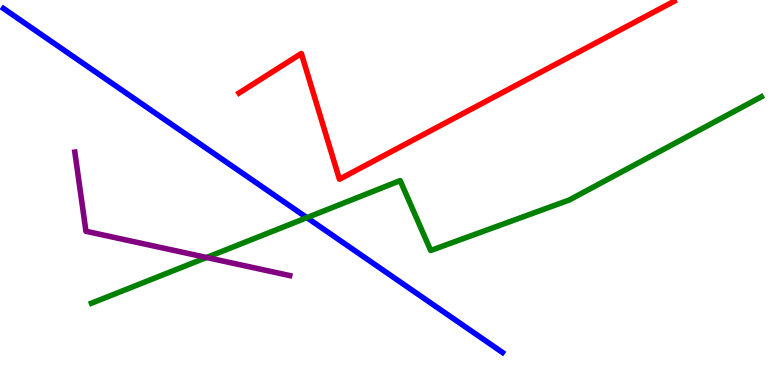[{'lines': ['blue', 'red'], 'intersections': []}, {'lines': ['green', 'red'], 'intersections': []}, {'lines': ['purple', 'red'], 'intersections': []}, {'lines': ['blue', 'green'], 'intersections': [{'x': 3.96, 'y': 4.35}]}, {'lines': ['blue', 'purple'], 'intersections': []}, {'lines': ['green', 'purple'], 'intersections': [{'x': 2.67, 'y': 3.31}]}]